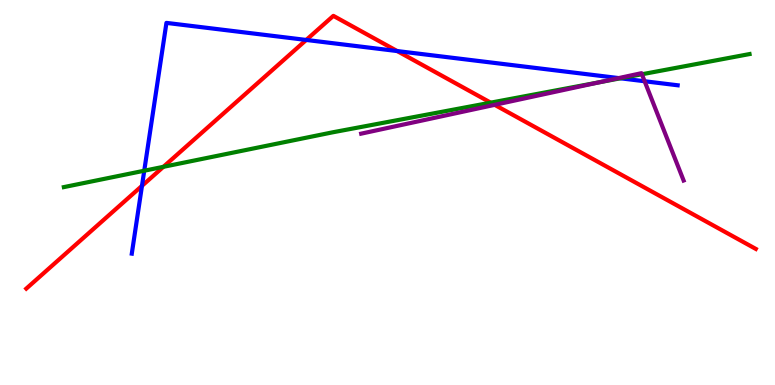[{'lines': ['blue', 'red'], 'intersections': [{'x': 1.83, 'y': 5.17}, {'x': 3.95, 'y': 8.96}, {'x': 5.12, 'y': 8.67}]}, {'lines': ['green', 'red'], 'intersections': [{'x': 2.11, 'y': 5.67}, {'x': 6.33, 'y': 7.33}]}, {'lines': ['purple', 'red'], 'intersections': [{'x': 6.38, 'y': 7.28}]}, {'lines': ['blue', 'green'], 'intersections': [{'x': 1.86, 'y': 5.57}, {'x': 8.01, 'y': 7.97}]}, {'lines': ['blue', 'purple'], 'intersections': [{'x': 7.98, 'y': 7.97}, {'x': 8.32, 'y': 7.89}]}, {'lines': ['green', 'purple'], 'intersections': [{'x': 7.74, 'y': 7.87}, {'x': 8.28, 'y': 8.07}]}]